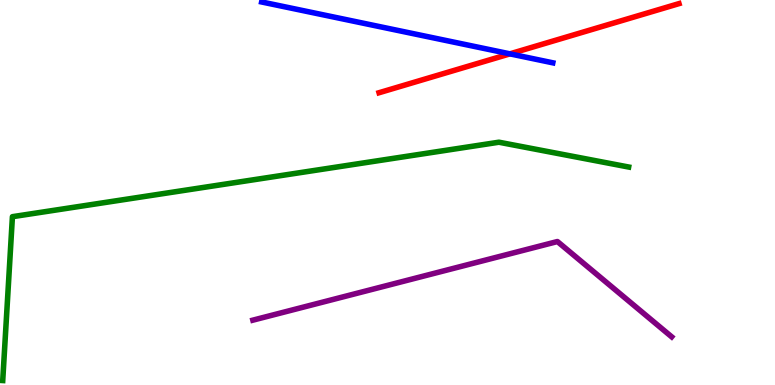[{'lines': ['blue', 'red'], 'intersections': [{'x': 6.58, 'y': 8.6}]}, {'lines': ['green', 'red'], 'intersections': []}, {'lines': ['purple', 'red'], 'intersections': []}, {'lines': ['blue', 'green'], 'intersections': []}, {'lines': ['blue', 'purple'], 'intersections': []}, {'lines': ['green', 'purple'], 'intersections': []}]